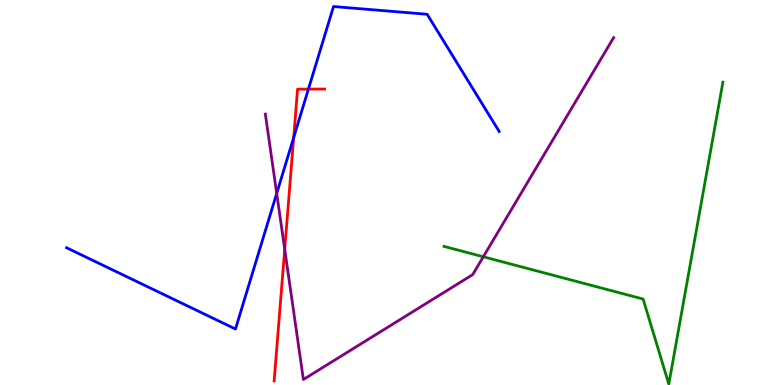[{'lines': ['blue', 'red'], 'intersections': [{'x': 3.79, 'y': 6.43}, {'x': 3.98, 'y': 7.69}]}, {'lines': ['green', 'red'], 'intersections': []}, {'lines': ['purple', 'red'], 'intersections': [{'x': 3.67, 'y': 3.53}]}, {'lines': ['blue', 'green'], 'intersections': []}, {'lines': ['blue', 'purple'], 'intersections': [{'x': 3.57, 'y': 4.98}]}, {'lines': ['green', 'purple'], 'intersections': [{'x': 6.24, 'y': 3.33}]}]